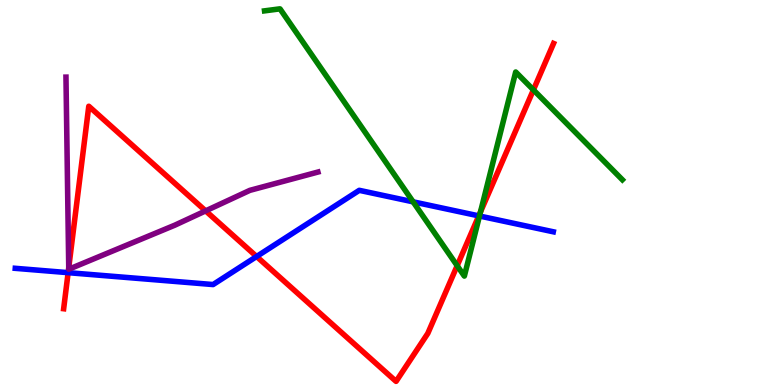[{'lines': ['blue', 'red'], 'intersections': [{'x': 0.879, 'y': 2.92}, {'x': 3.31, 'y': 3.34}, {'x': 6.18, 'y': 4.39}]}, {'lines': ['green', 'red'], 'intersections': [{'x': 5.9, 'y': 3.1}, {'x': 6.2, 'y': 4.5}, {'x': 6.88, 'y': 7.67}]}, {'lines': ['purple', 'red'], 'intersections': [{'x': 0.887, 'y': 3.05}, {'x': 2.65, 'y': 4.52}]}, {'lines': ['blue', 'green'], 'intersections': [{'x': 5.33, 'y': 4.76}, {'x': 6.19, 'y': 4.39}]}, {'lines': ['blue', 'purple'], 'intersections': []}, {'lines': ['green', 'purple'], 'intersections': []}]